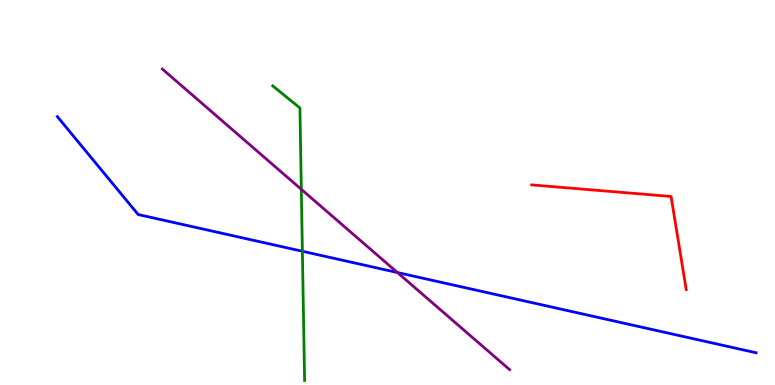[{'lines': ['blue', 'red'], 'intersections': []}, {'lines': ['green', 'red'], 'intersections': []}, {'lines': ['purple', 'red'], 'intersections': []}, {'lines': ['blue', 'green'], 'intersections': [{'x': 3.9, 'y': 3.47}]}, {'lines': ['blue', 'purple'], 'intersections': [{'x': 5.13, 'y': 2.92}]}, {'lines': ['green', 'purple'], 'intersections': [{'x': 3.89, 'y': 5.08}]}]